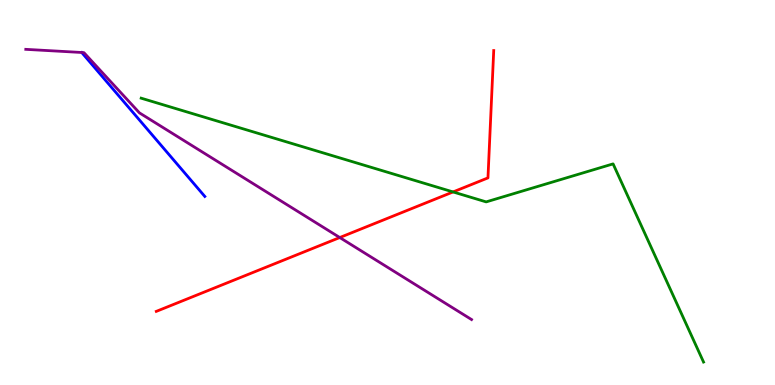[{'lines': ['blue', 'red'], 'intersections': []}, {'lines': ['green', 'red'], 'intersections': [{'x': 5.85, 'y': 5.01}]}, {'lines': ['purple', 'red'], 'intersections': [{'x': 4.38, 'y': 3.83}]}, {'lines': ['blue', 'green'], 'intersections': []}, {'lines': ['blue', 'purple'], 'intersections': []}, {'lines': ['green', 'purple'], 'intersections': []}]